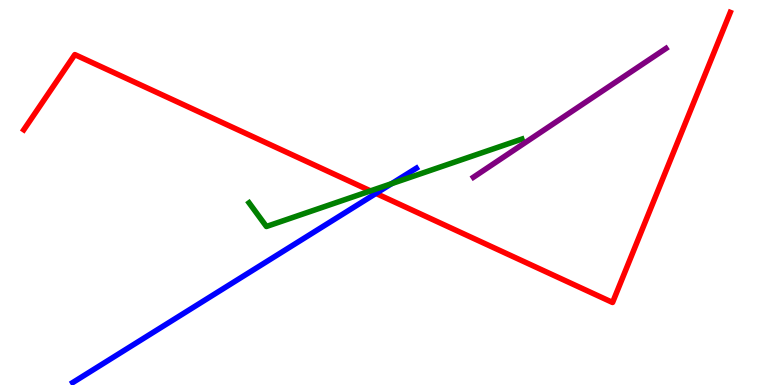[{'lines': ['blue', 'red'], 'intersections': [{'x': 4.85, 'y': 4.98}]}, {'lines': ['green', 'red'], 'intersections': [{'x': 4.78, 'y': 5.04}]}, {'lines': ['purple', 'red'], 'intersections': []}, {'lines': ['blue', 'green'], 'intersections': [{'x': 5.05, 'y': 5.23}]}, {'lines': ['blue', 'purple'], 'intersections': []}, {'lines': ['green', 'purple'], 'intersections': []}]